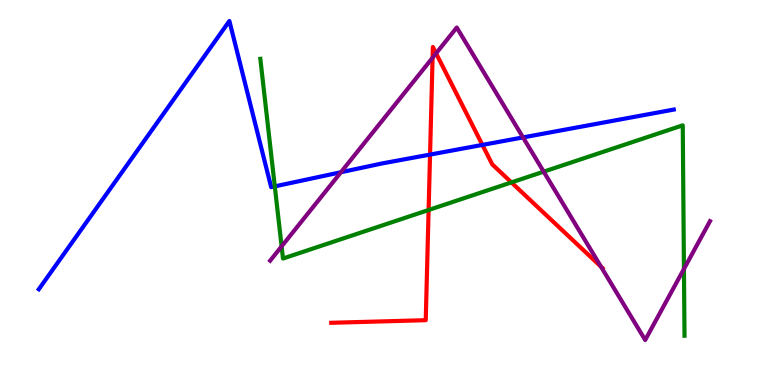[{'lines': ['blue', 'red'], 'intersections': [{'x': 5.55, 'y': 5.98}, {'x': 6.22, 'y': 6.24}]}, {'lines': ['green', 'red'], 'intersections': [{'x': 5.53, 'y': 4.55}, {'x': 6.6, 'y': 5.26}]}, {'lines': ['purple', 'red'], 'intersections': [{'x': 5.58, 'y': 8.5}, {'x': 5.63, 'y': 8.61}, {'x': 7.75, 'y': 3.07}]}, {'lines': ['blue', 'green'], 'intersections': [{'x': 3.55, 'y': 5.16}]}, {'lines': ['blue', 'purple'], 'intersections': [{'x': 4.4, 'y': 5.53}, {'x': 6.75, 'y': 6.43}]}, {'lines': ['green', 'purple'], 'intersections': [{'x': 3.63, 'y': 3.6}, {'x': 7.02, 'y': 5.54}, {'x': 8.83, 'y': 3.01}]}]